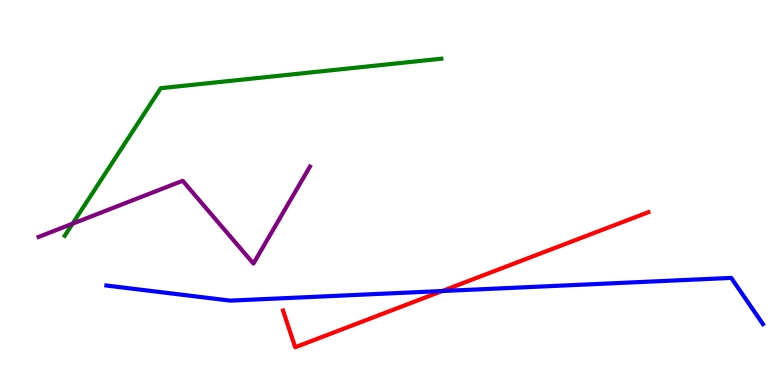[{'lines': ['blue', 'red'], 'intersections': [{'x': 5.71, 'y': 2.44}]}, {'lines': ['green', 'red'], 'intersections': []}, {'lines': ['purple', 'red'], 'intersections': []}, {'lines': ['blue', 'green'], 'intersections': []}, {'lines': ['blue', 'purple'], 'intersections': []}, {'lines': ['green', 'purple'], 'intersections': [{'x': 0.936, 'y': 4.19}]}]